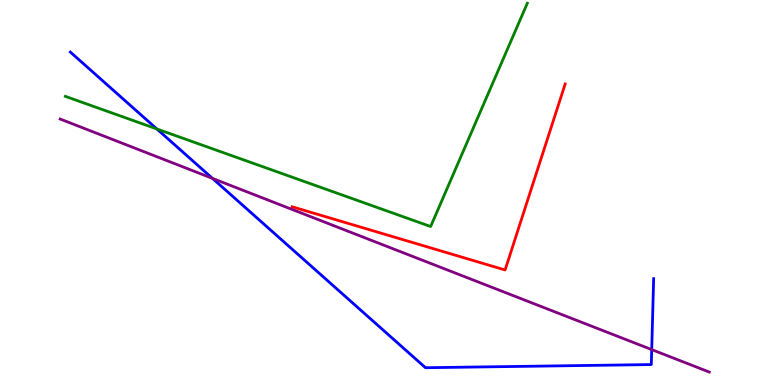[{'lines': ['blue', 'red'], 'intersections': []}, {'lines': ['green', 'red'], 'intersections': []}, {'lines': ['purple', 'red'], 'intersections': []}, {'lines': ['blue', 'green'], 'intersections': [{'x': 2.02, 'y': 6.65}]}, {'lines': ['blue', 'purple'], 'intersections': [{'x': 2.74, 'y': 5.37}, {'x': 8.41, 'y': 0.919}]}, {'lines': ['green', 'purple'], 'intersections': []}]